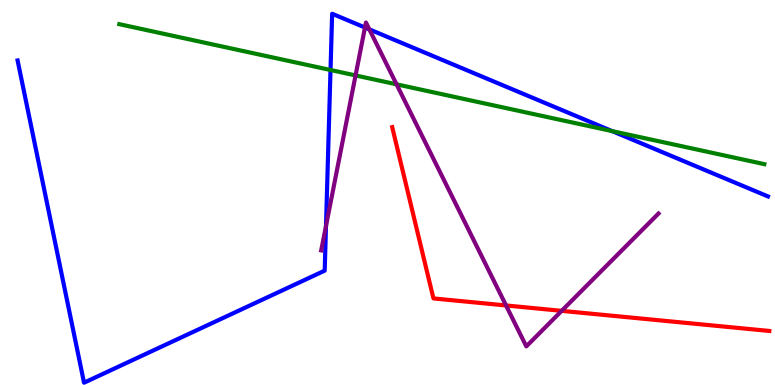[{'lines': ['blue', 'red'], 'intersections': []}, {'lines': ['green', 'red'], 'intersections': []}, {'lines': ['purple', 'red'], 'intersections': [{'x': 6.53, 'y': 2.07}, {'x': 7.25, 'y': 1.93}]}, {'lines': ['blue', 'green'], 'intersections': [{'x': 4.26, 'y': 8.18}, {'x': 7.9, 'y': 6.59}]}, {'lines': ['blue', 'purple'], 'intersections': [{'x': 4.21, 'y': 4.13}, {'x': 4.71, 'y': 9.29}, {'x': 4.77, 'y': 9.24}]}, {'lines': ['green', 'purple'], 'intersections': [{'x': 4.59, 'y': 8.04}, {'x': 5.12, 'y': 7.81}]}]